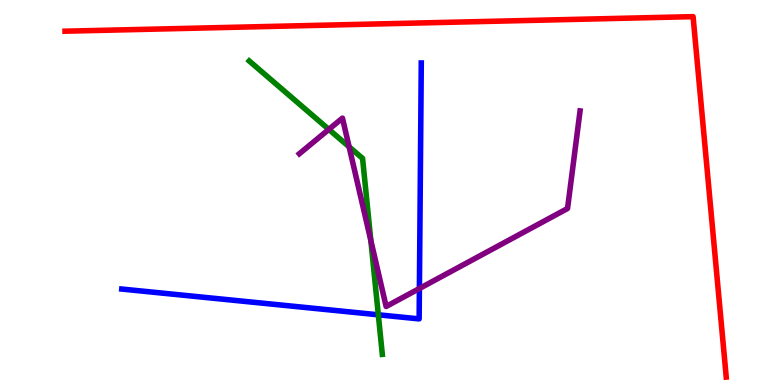[{'lines': ['blue', 'red'], 'intersections': []}, {'lines': ['green', 'red'], 'intersections': []}, {'lines': ['purple', 'red'], 'intersections': []}, {'lines': ['blue', 'green'], 'intersections': [{'x': 4.88, 'y': 1.82}]}, {'lines': ['blue', 'purple'], 'intersections': [{'x': 5.41, 'y': 2.51}]}, {'lines': ['green', 'purple'], 'intersections': [{'x': 4.24, 'y': 6.64}, {'x': 4.5, 'y': 6.19}, {'x': 4.79, 'y': 3.75}]}]